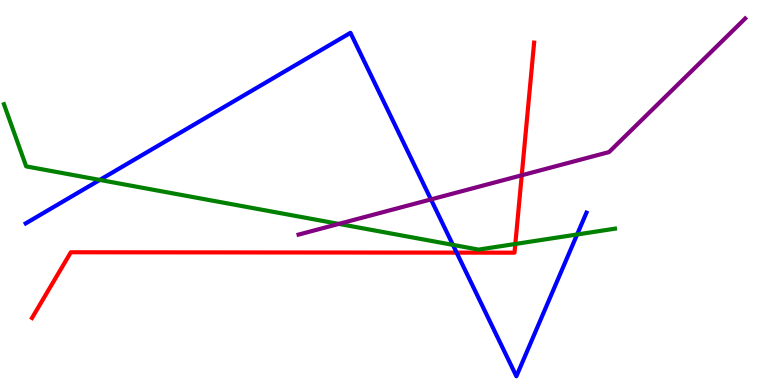[{'lines': ['blue', 'red'], 'intersections': [{'x': 5.89, 'y': 3.44}]}, {'lines': ['green', 'red'], 'intersections': [{'x': 6.65, 'y': 3.66}]}, {'lines': ['purple', 'red'], 'intersections': [{'x': 6.73, 'y': 5.45}]}, {'lines': ['blue', 'green'], 'intersections': [{'x': 1.29, 'y': 5.33}, {'x': 5.84, 'y': 3.64}, {'x': 7.45, 'y': 3.91}]}, {'lines': ['blue', 'purple'], 'intersections': [{'x': 5.56, 'y': 4.82}]}, {'lines': ['green', 'purple'], 'intersections': [{'x': 4.37, 'y': 4.18}]}]